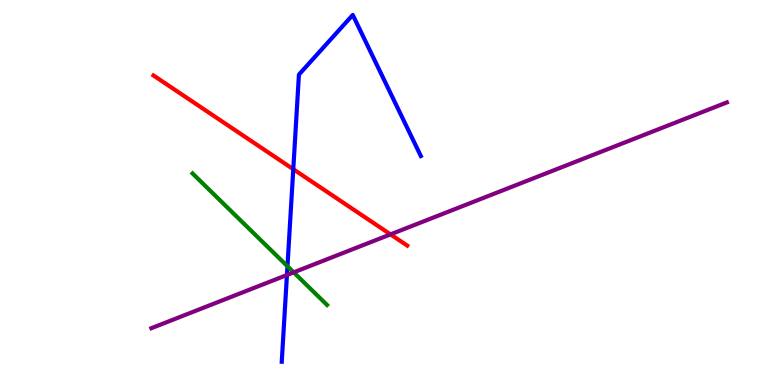[{'lines': ['blue', 'red'], 'intersections': [{'x': 3.78, 'y': 5.61}]}, {'lines': ['green', 'red'], 'intersections': []}, {'lines': ['purple', 'red'], 'intersections': [{'x': 5.04, 'y': 3.91}]}, {'lines': ['blue', 'green'], 'intersections': [{'x': 3.71, 'y': 3.08}]}, {'lines': ['blue', 'purple'], 'intersections': [{'x': 3.7, 'y': 2.86}]}, {'lines': ['green', 'purple'], 'intersections': [{'x': 3.79, 'y': 2.93}]}]